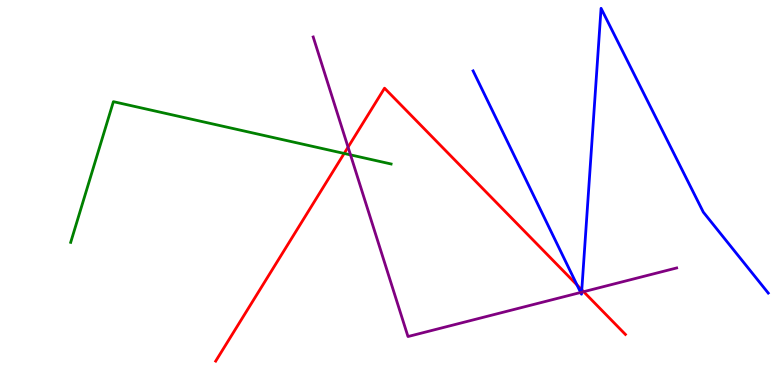[{'lines': ['blue', 'red'], 'intersections': [{'x': 7.45, 'y': 2.6}, {'x': 7.51, 'y': 2.47}]}, {'lines': ['green', 'red'], 'intersections': [{'x': 4.44, 'y': 6.01}]}, {'lines': ['purple', 'red'], 'intersections': [{'x': 4.49, 'y': 6.18}, {'x': 7.53, 'y': 2.42}]}, {'lines': ['blue', 'green'], 'intersections': []}, {'lines': ['blue', 'purple'], 'intersections': [{'x': 7.49, 'y': 2.4}, {'x': 7.5, 'y': 2.41}]}, {'lines': ['green', 'purple'], 'intersections': [{'x': 4.52, 'y': 5.98}]}]